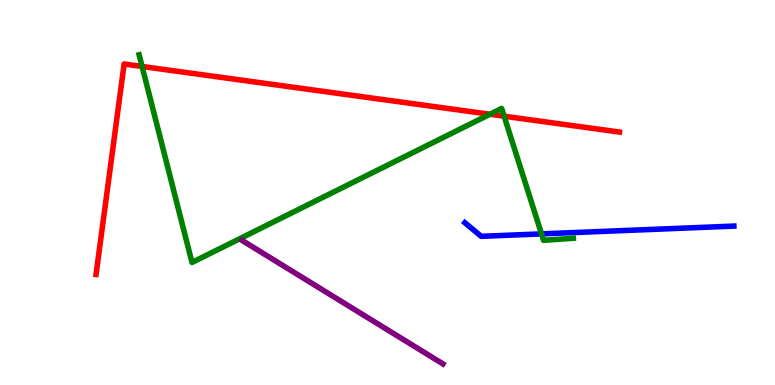[{'lines': ['blue', 'red'], 'intersections': []}, {'lines': ['green', 'red'], 'intersections': [{'x': 1.83, 'y': 8.27}, {'x': 6.32, 'y': 7.03}, {'x': 6.5, 'y': 6.98}]}, {'lines': ['purple', 'red'], 'intersections': []}, {'lines': ['blue', 'green'], 'intersections': [{'x': 6.99, 'y': 3.93}]}, {'lines': ['blue', 'purple'], 'intersections': []}, {'lines': ['green', 'purple'], 'intersections': []}]